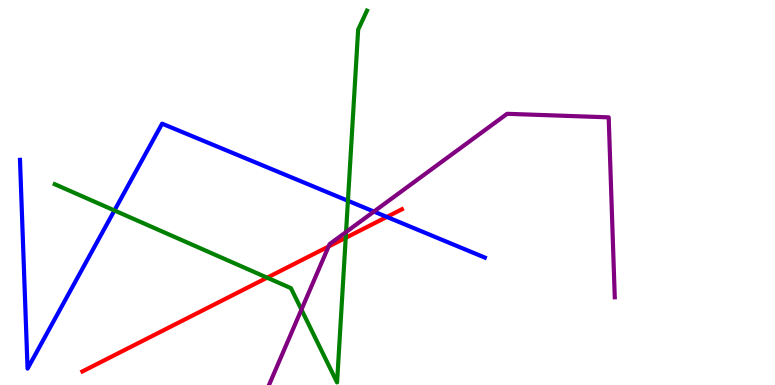[{'lines': ['blue', 'red'], 'intersections': [{'x': 4.99, 'y': 4.37}]}, {'lines': ['green', 'red'], 'intersections': [{'x': 3.45, 'y': 2.79}, {'x': 4.46, 'y': 3.82}]}, {'lines': ['purple', 'red'], 'intersections': [{'x': 4.24, 'y': 3.6}]}, {'lines': ['blue', 'green'], 'intersections': [{'x': 1.48, 'y': 4.53}, {'x': 4.49, 'y': 4.79}]}, {'lines': ['blue', 'purple'], 'intersections': [{'x': 4.83, 'y': 4.5}]}, {'lines': ['green', 'purple'], 'intersections': [{'x': 3.89, 'y': 1.96}, {'x': 4.47, 'y': 3.97}]}]